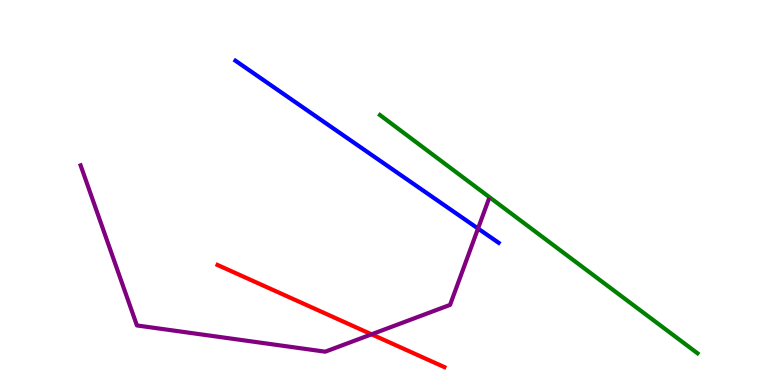[{'lines': ['blue', 'red'], 'intersections': []}, {'lines': ['green', 'red'], 'intersections': []}, {'lines': ['purple', 'red'], 'intersections': [{'x': 4.79, 'y': 1.32}]}, {'lines': ['blue', 'green'], 'intersections': []}, {'lines': ['blue', 'purple'], 'intersections': [{'x': 6.17, 'y': 4.06}]}, {'lines': ['green', 'purple'], 'intersections': []}]